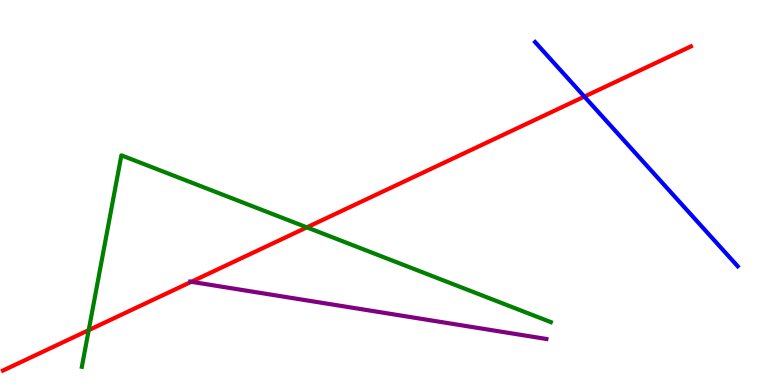[{'lines': ['blue', 'red'], 'intersections': [{'x': 7.54, 'y': 7.49}]}, {'lines': ['green', 'red'], 'intersections': [{'x': 1.14, 'y': 1.42}, {'x': 3.96, 'y': 4.09}]}, {'lines': ['purple', 'red'], 'intersections': [{'x': 2.47, 'y': 2.68}]}, {'lines': ['blue', 'green'], 'intersections': []}, {'lines': ['blue', 'purple'], 'intersections': []}, {'lines': ['green', 'purple'], 'intersections': []}]